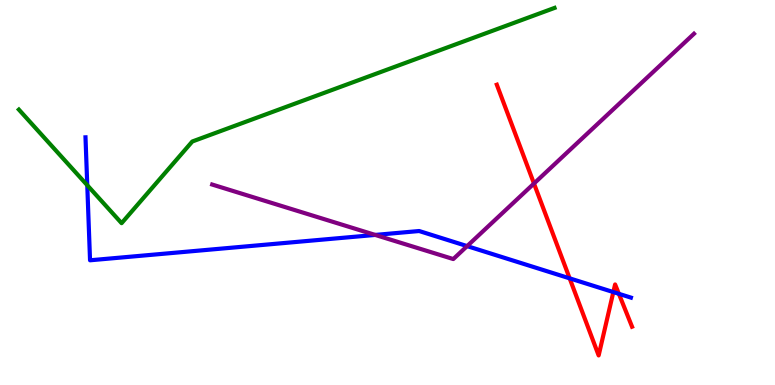[{'lines': ['blue', 'red'], 'intersections': [{'x': 7.35, 'y': 2.77}, {'x': 7.91, 'y': 2.41}, {'x': 7.99, 'y': 2.37}]}, {'lines': ['green', 'red'], 'intersections': []}, {'lines': ['purple', 'red'], 'intersections': [{'x': 6.89, 'y': 5.23}]}, {'lines': ['blue', 'green'], 'intersections': [{'x': 1.13, 'y': 5.19}]}, {'lines': ['blue', 'purple'], 'intersections': [{'x': 4.84, 'y': 3.9}, {'x': 6.03, 'y': 3.61}]}, {'lines': ['green', 'purple'], 'intersections': []}]